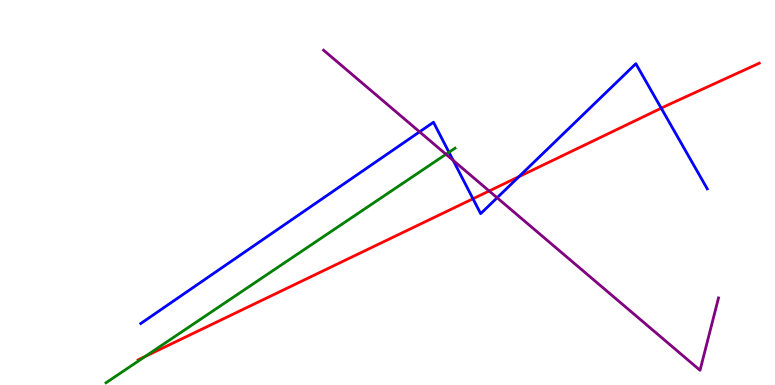[{'lines': ['blue', 'red'], 'intersections': [{'x': 6.1, 'y': 4.84}, {'x': 6.7, 'y': 5.41}, {'x': 8.53, 'y': 7.19}]}, {'lines': ['green', 'red'], 'intersections': [{'x': 1.87, 'y': 0.741}]}, {'lines': ['purple', 'red'], 'intersections': [{'x': 6.31, 'y': 5.04}]}, {'lines': ['blue', 'green'], 'intersections': [{'x': 5.79, 'y': 6.05}]}, {'lines': ['blue', 'purple'], 'intersections': [{'x': 5.41, 'y': 6.58}, {'x': 5.85, 'y': 5.83}, {'x': 6.41, 'y': 4.86}]}, {'lines': ['green', 'purple'], 'intersections': [{'x': 5.75, 'y': 5.99}]}]